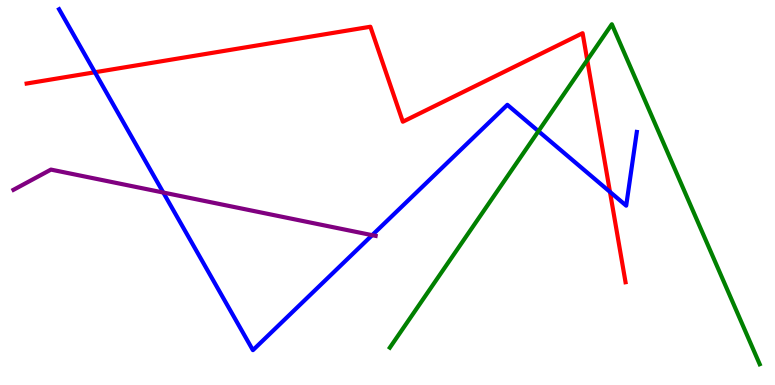[{'lines': ['blue', 'red'], 'intersections': [{'x': 1.22, 'y': 8.12}, {'x': 7.87, 'y': 5.02}]}, {'lines': ['green', 'red'], 'intersections': [{'x': 7.58, 'y': 8.44}]}, {'lines': ['purple', 'red'], 'intersections': []}, {'lines': ['blue', 'green'], 'intersections': [{'x': 6.95, 'y': 6.59}]}, {'lines': ['blue', 'purple'], 'intersections': [{'x': 2.11, 'y': 5.0}, {'x': 4.8, 'y': 3.89}]}, {'lines': ['green', 'purple'], 'intersections': []}]